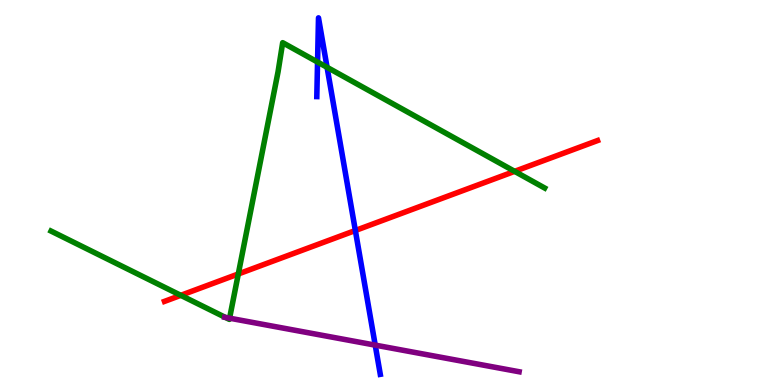[{'lines': ['blue', 'red'], 'intersections': [{'x': 4.59, 'y': 4.01}]}, {'lines': ['green', 'red'], 'intersections': [{'x': 2.33, 'y': 2.33}, {'x': 3.07, 'y': 2.88}, {'x': 6.64, 'y': 5.55}]}, {'lines': ['purple', 'red'], 'intersections': []}, {'lines': ['blue', 'green'], 'intersections': [{'x': 4.1, 'y': 8.39}, {'x': 4.22, 'y': 8.25}]}, {'lines': ['blue', 'purple'], 'intersections': [{'x': 4.84, 'y': 1.04}]}, {'lines': ['green', 'purple'], 'intersections': [{'x': 2.91, 'y': 1.76}, {'x': 2.96, 'y': 1.74}]}]